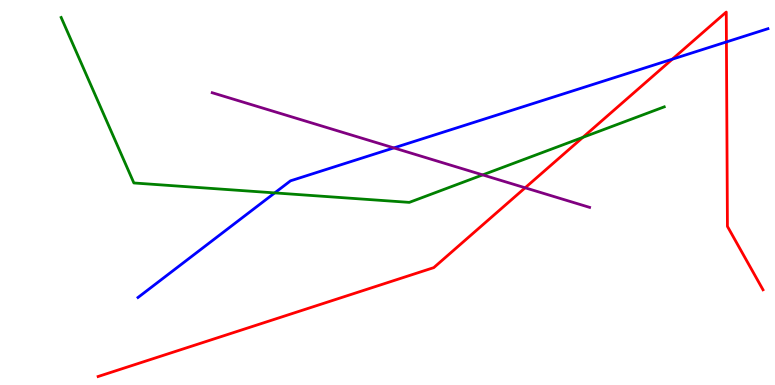[{'lines': ['blue', 'red'], 'intersections': [{'x': 8.68, 'y': 8.46}, {'x': 9.37, 'y': 8.91}]}, {'lines': ['green', 'red'], 'intersections': [{'x': 7.52, 'y': 6.43}]}, {'lines': ['purple', 'red'], 'intersections': [{'x': 6.78, 'y': 5.12}]}, {'lines': ['blue', 'green'], 'intersections': [{'x': 3.54, 'y': 4.99}]}, {'lines': ['blue', 'purple'], 'intersections': [{'x': 5.08, 'y': 6.16}]}, {'lines': ['green', 'purple'], 'intersections': [{'x': 6.23, 'y': 5.46}]}]